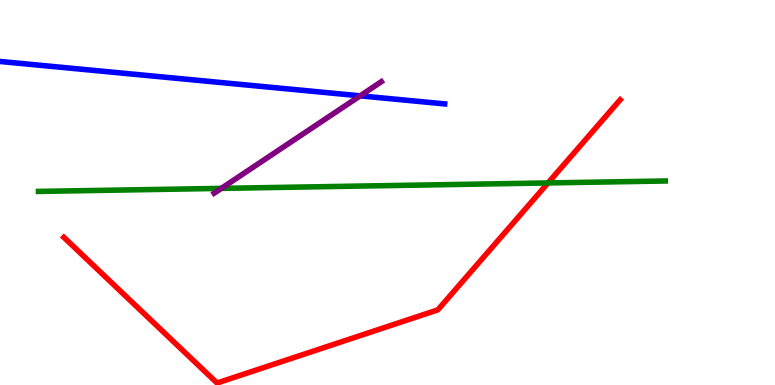[{'lines': ['blue', 'red'], 'intersections': []}, {'lines': ['green', 'red'], 'intersections': [{'x': 7.07, 'y': 5.25}]}, {'lines': ['purple', 'red'], 'intersections': []}, {'lines': ['blue', 'green'], 'intersections': []}, {'lines': ['blue', 'purple'], 'intersections': [{'x': 4.65, 'y': 7.51}]}, {'lines': ['green', 'purple'], 'intersections': [{'x': 2.86, 'y': 5.11}]}]